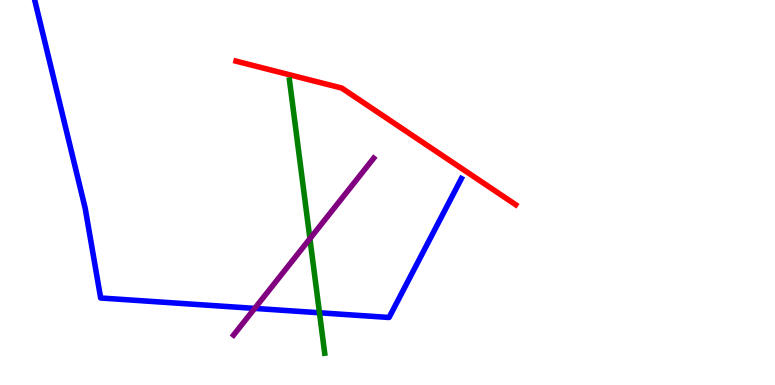[{'lines': ['blue', 'red'], 'intersections': []}, {'lines': ['green', 'red'], 'intersections': []}, {'lines': ['purple', 'red'], 'intersections': []}, {'lines': ['blue', 'green'], 'intersections': [{'x': 4.12, 'y': 1.88}]}, {'lines': ['blue', 'purple'], 'intersections': [{'x': 3.29, 'y': 1.99}]}, {'lines': ['green', 'purple'], 'intersections': [{'x': 4.0, 'y': 3.8}]}]